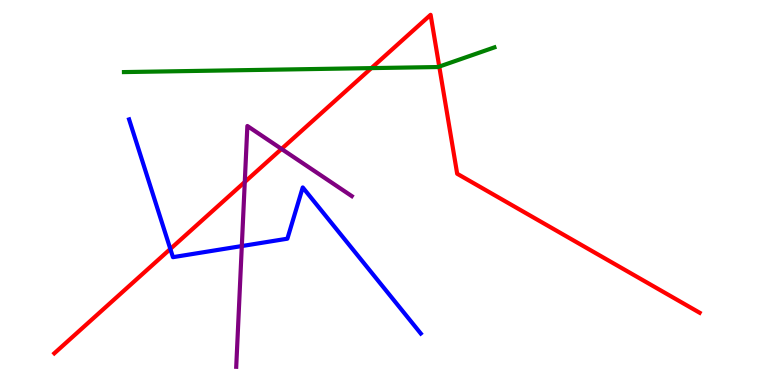[{'lines': ['blue', 'red'], 'intersections': [{'x': 2.2, 'y': 3.53}]}, {'lines': ['green', 'red'], 'intersections': [{'x': 4.79, 'y': 8.23}, {'x': 5.67, 'y': 8.27}]}, {'lines': ['purple', 'red'], 'intersections': [{'x': 3.16, 'y': 5.27}, {'x': 3.63, 'y': 6.13}]}, {'lines': ['blue', 'green'], 'intersections': []}, {'lines': ['blue', 'purple'], 'intersections': [{'x': 3.12, 'y': 3.61}]}, {'lines': ['green', 'purple'], 'intersections': []}]